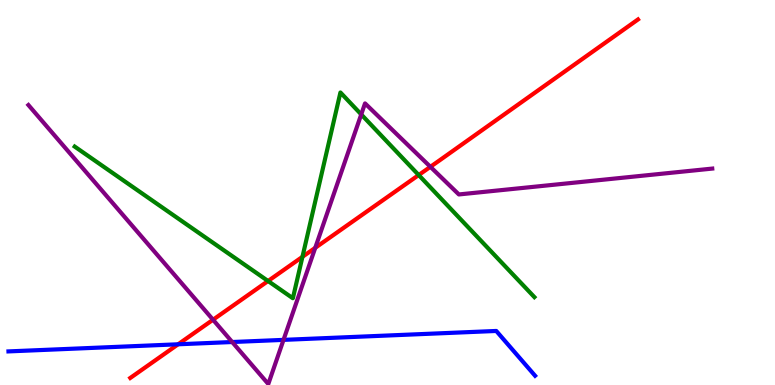[{'lines': ['blue', 'red'], 'intersections': [{'x': 2.3, 'y': 1.06}]}, {'lines': ['green', 'red'], 'intersections': [{'x': 3.46, 'y': 2.7}, {'x': 3.9, 'y': 3.33}, {'x': 5.4, 'y': 5.45}]}, {'lines': ['purple', 'red'], 'intersections': [{'x': 2.75, 'y': 1.7}, {'x': 4.07, 'y': 3.56}, {'x': 5.55, 'y': 5.67}]}, {'lines': ['blue', 'green'], 'intersections': []}, {'lines': ['blue', 'purple'], 'intersections': [{'x': 3.0, 'y': 1.12}, {'x': 3.66, 'y': 1.17}]}, {'lines': ['green', 'purple'], 'intersections': [{'x': 4.66, 'y': 7.03}]}]